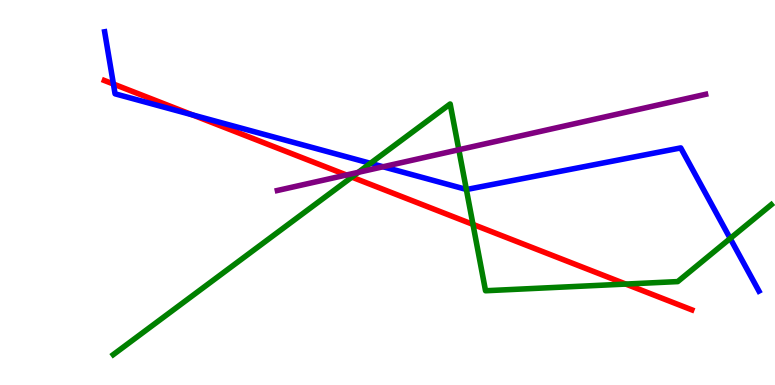[{'lines': ['blue', 'red'], 'intersections': [{'x': 1.46, 'y': 7.82}, {'x': 2.48, 'y': 7.02}]}, {'lines': ['green', 'red'], 'intersections': [{'x': 4.54, 'y': 5.4}, {'x': 6.1, 'y': 4.17}, {'x': 8.07, 'y': 2.62}]}, {'lines': ['purple', 'red'], 'intersections': [{'x': 4.47, 'y': 5.45}]}, {'lines': ['blue', 'green'], 'intersections': [{'x': 4.78, 'y': 5.76}, {'x': 6.02, 'y': 5.08}, {'x': 9.42, 'y': 3.81}]}, {'lines': ['blue', 'purple'], 'intersections': [{'x': 4.94, 'y': 5.67}]}, {'lines': ['green', 'purple'], 'intersections': [{'x': 4.62, 'y': 5.52}, {'x': 5.92, 'y': 6.11}]}]